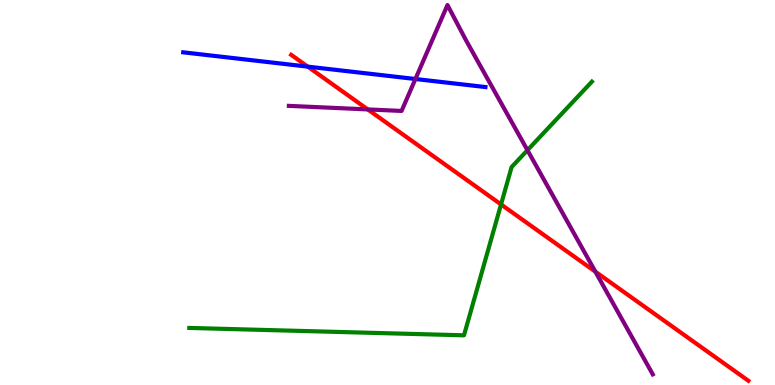[{'lines': ['blue', 'red'], 'intersections': [{'x': 3.97, 'y': 8.27}]}, {'lines': ['green', 'red'], 'intersections': [{'x': 6.47, 'y': 4.69}]}, {'lines': ['purple', 'red'], 'intersections': [{'x': 4.75, 'y': 7.16}, {'x': 7.68, 'y': 2.94}]}, {'lines': ['blue', 'green'], 'intersections': []}, {'lines': ['blue', 'purple'], 'intersections': [{'x': 5.36, 'y': 7.95}]}, {'lines': ['green', 'purple'], 'intersections': [{'x': 6.81, 'y': 6.1}]}]